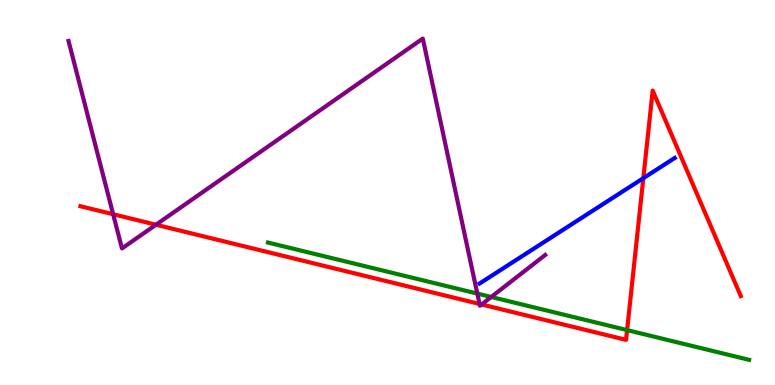[{'lines': ['blue', 'red'], 'intersections': [{'x': 8.3, 'y': 5.37}]}, {'lines': ['green', 'red'], 'intersections': [{'x': 8.09, 'y': 1.43}]}, {'lines': ['purple', 'red'], 'intersections': [{'x': 1.46, 'y': 4.44}, {'x': 2.01, 'y': 4.16}, {'x': 6.19, 'y': 2.11}, {'x': 6.21, 'y': 2.09}]}, {'lines': ['blue', 'green'], 'intersections': []}, {'lines': ['blue', 'purple'], 'intersections': []}, {'lines': ['green', 'purple'], 'intersections': [{'x': 6.16, 'y': 2.37}, {'x': 6.34, 'y': 2.29}]}]